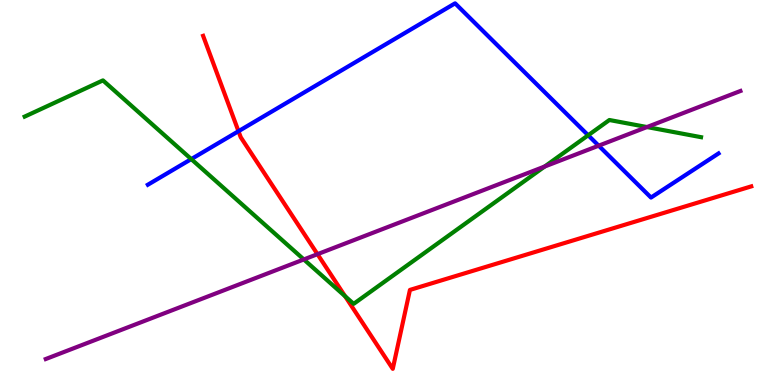[{'lines': ['blue', 'red'], 'intersections': [{'x': 3.08, 'y': 6.59}]}, {'lines': ['green', 'red'], 'intersections': [{'x': 4.45, 'y': 2.31}]}, {'lines': ['purple', 'red'], 'intersections': [{'x': 4.1, 'y': 3.4}]}, {'lines': ['blue', 'green'], 'intersections': [{'x': 2.47, 'y': 5.87}, {'x': 7.59, 'y': 6.49}]}, {'lines': ['blue', 'purple'], 'intersections': [{'x': 7.72, 'y': 6.22}]}, {'lines': ['green', 'purple'], 'intersections': [{'x': 3.92, 'y': 3.26}, {'x': 7.03, 'y': 5.68}, {'x': 8.35, 'y': 6.7}]}]